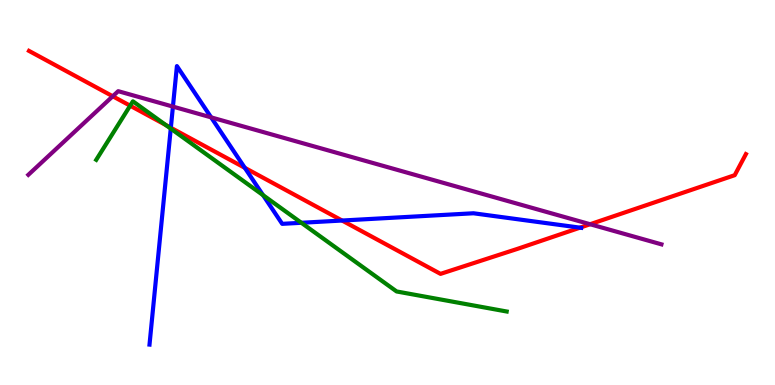[{'lines': ['blue', 'red'], 'intersections': [{'x': 2.2, 'y': 6.68}, {'x': 3.16, 'y': 5.64}, {'x': 4.41, 'y': 4.27}, {'x': 7.48, 'y': 4.09}]}, {'lines': ['green', 'red'], 'intersections': [{'x': 1.68, 'y': 7.25}, {'x': 2.14, 'y': 6.75}]}, {'lines': ['purple', 'red'], 'intersections': [{'x': 1.45, 'y': 7.5}, {'x': 7.61, 'y': 4.18}]}, {'lines': ['blue', 'green'], 'intersections': [{'x': 2.2, 'y': 6.66}, {'x': 3.39, 'y': 4.93}, {'x': 3.89, 'y': 4.21}]}, {'lines': ['blue', 'purple'], 'intersections': [{'x': 2.23, 'y': 7.23}, {'x': 2.72, 'y': 6.95}]}, {'lines': ['green', 'purple'], 'intersections': []}]